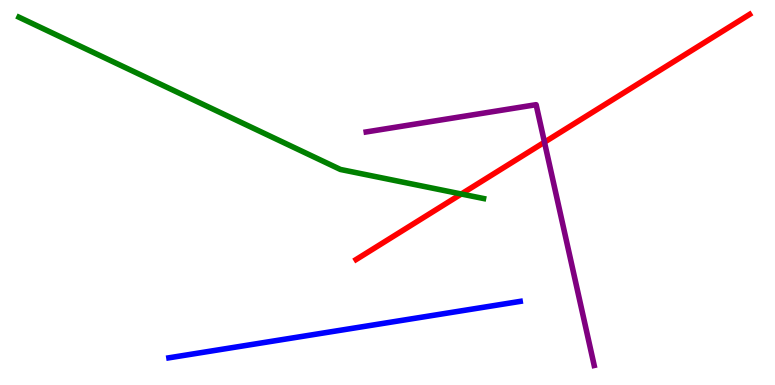[{'lines': ['blue', 'red'], 'intersections': []}, {'lines': ['green', 'red'], 'intersections': [{'x': 5.95, 'y': 4.96}]}, {'lines': ['purple', 'red'], 'intersections': [{'x': 7.03, 'y': 6.31}]}, {'lines': ['blue', 'green'], 'intersections': []}, {'lines': ['blue', 'purple'], 'intersections': []}, {'lines': ['green', 'purple'], 'intersections': []}]